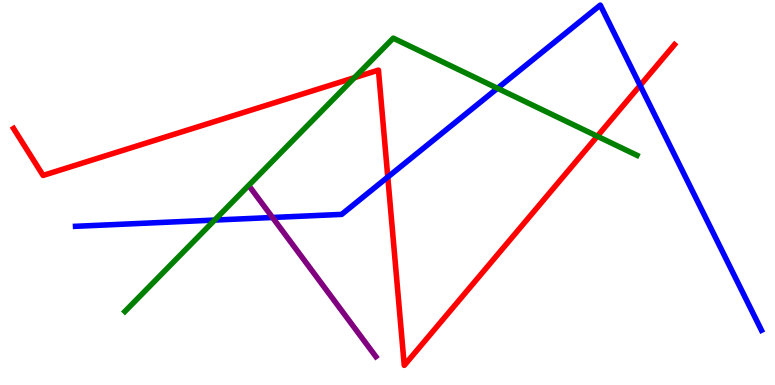[{'lines': ['blue', 'red'], 'intersections': [{'x': 5.0, 'y': 5.4}, {'x': 8.26, 'y': 7.78}]}, {'lines': ['green', 'red'], 'intersections': [{'x': 4.57, 'y': 7.98}, {'x': 7.71, 'y': 6.46}]}, {'lines': ['purple', 'red'], 'intersections': []}, {'lines': ['blue', 'green'], 'intersections': [{'x': 2.77, 'y': 4.28}, {'x': 6.42, 'y': 7.71}]}, {'lines': ['blue', 'purple'], 'intersections': [{'x': 3.52, 'y': 4.35}]}, {'lines': ['green', 'purple'], 'intersections': []}]